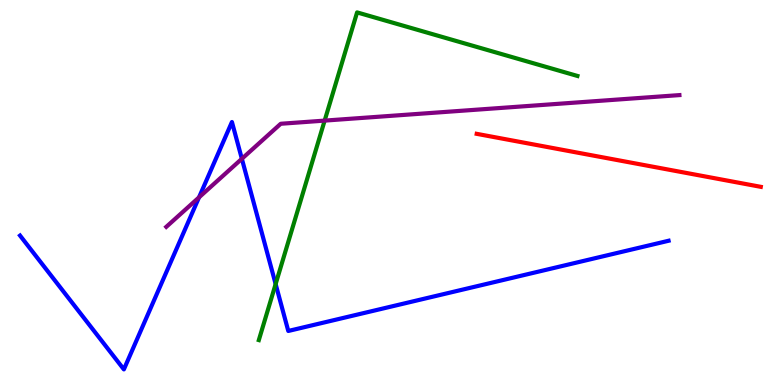[{'lines': ['blue', 'red'], 'intersections': []}, {'lines': ['green', 'red'], 'intersections': []}, {'lines': ['purple', 'red'], 'intersections': []}, {'lines': ['blue', 'green'], 'intersections': [{'x': 3.56, 'y': 2.62}]}, {'lines': ['blue', 'purple'], 'intersections': [{'x': 2.57, 'y': 4.87}, {'x': 3.12, 'y': 5.88}]}, {'lines': ['green', 'purple'], 'intersections': [{'x': 4.19, 'y': 6.87}]}]